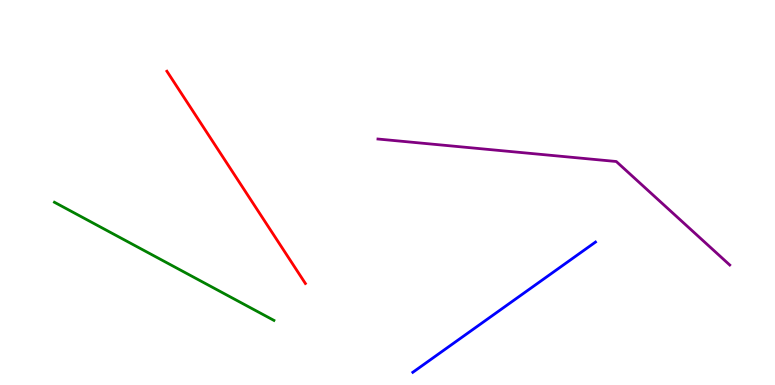[{'lines': ['blue', 'red'], 'intersections': []}, {'lines': ['green', 'red'], 'intersections': []}, {'lines': ['purple', 'red'], 'intersections': []}, {'lines': ['blue', 'green'], 'intersections': []}, {'lines': ['blue', 'purple'], 'intersections': []}, {'lines': ['green', 'purple'], 'intersections': []}]